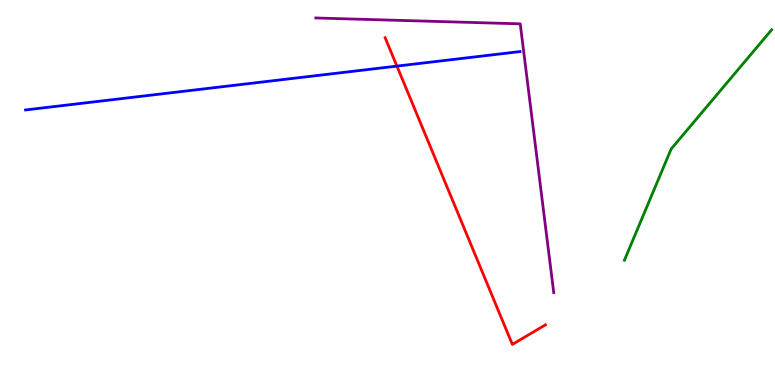[{'lines': ['blue', 'red'], 'intersections': [{'x': 5.12, 'y': 8.28}]}, {'lines': ['green', 'red'], 'intersections': []}, {'lines': ['purple', 'red'], 'intersections': []}, {'lines': ['blue', 'green'], 'intersections': []}, {'lines': ['blue', 'purple'], 'intersections': []}, {'lines': ['green', 'purple'], 'intersections': []}]